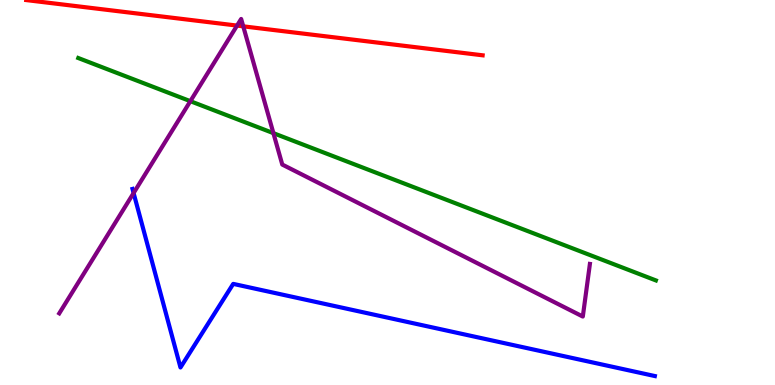[{'lines': ['blue', 'red'], 'intersections': []}, {'lines': ['green', 'red'], 'intersections': []}, {'lines': ['purple', 'red'], 'intersections': [{'x': 3.06, 'y': 9.34}, {'x': 3.14, 'y': 9.32}]}, {'lines': ['blue', 'green'], 'intersections': []}, {'lines': ['blue', 'purple'], 'intersections': [{'x': 1.72, 'y': 4.99}]}, {'lines': ['green', 'purple'], 'intersections': [{'x': 2.46, 'y': 7.37}, {'x': 3.53, 'y': 6.54}]}]